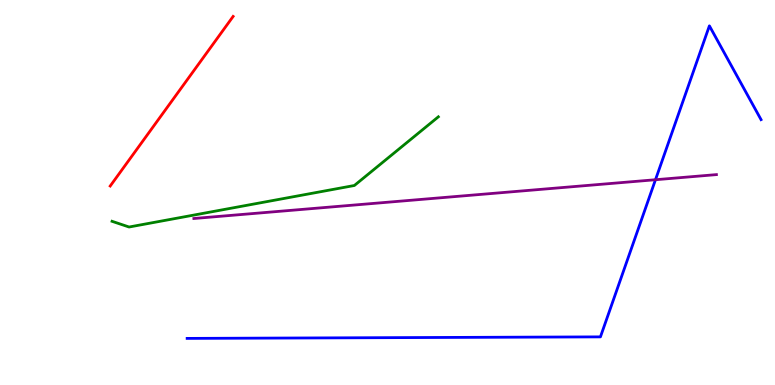[{'lines': ['blue', 'red'], 'intersections': []}, {'lines': ['green', 'red'], 'intersections': []}, {'lines': ['purple', 'red'], 'intersections': []}, {'lines': ['blue', 'green'], 'intersections': []}, {'lines': ['blue', 'purple'], 'intersections': [{'x': 8.46, 'y': 5.33}]}, {'lines': ['green', 'purple'], 'intersections': []}]